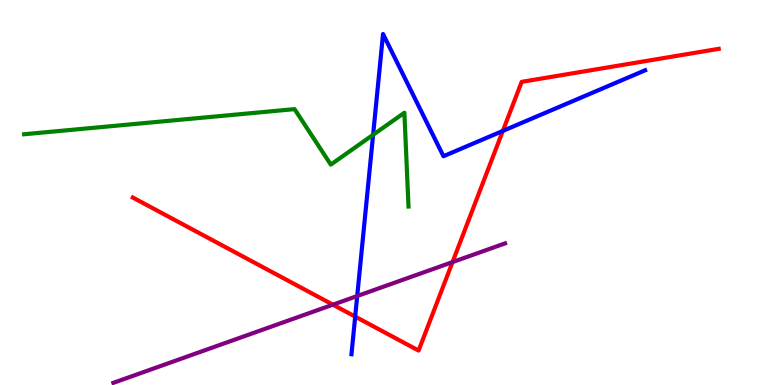[{'lines': ['blue', 'red'], 'intersections': [{'x': 4.58, 'y': 1.78}, {'x': 6.49, 'y': 6.6}]}, {'lines': ['green', 'red'], 'intersections': []}, {'lines': ['purple', 'red'], 'intersections': [{'x': 4.3, 'y': 2.09}, {'x': 5.84, 'y': 3.19}]}, {'lines': ['blue', 'green'], 'intersections': [{'x': 4.81, 'y': 6.5}]}, {'lines': ['blue', 'purple'], 'intersections': [{'x': 4.61, 'y': 2.31}]}, {'lines': ['green', 'purple'], 'intersections': []}]